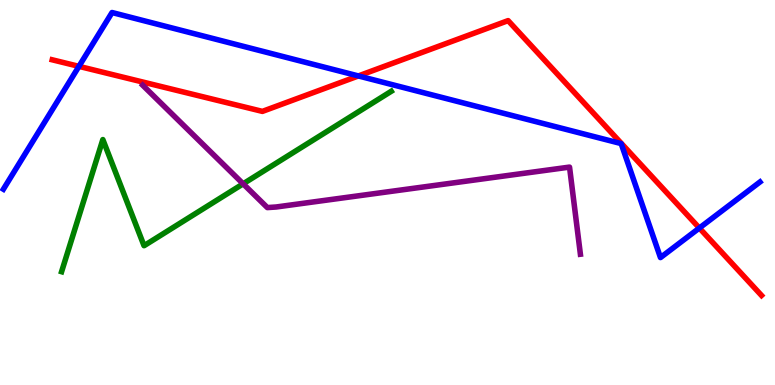[{'lines': ['blue', 'red'], 'intersections': [{'x': 1.02, 'y': 8.28}, {'x': 4.62, 'y': 8.03}, {'x': 9.02, 'y': 4.08}]}, {'lines': ['green', 'red'], 'intersections': []}, {'lines': ['purple', 'red'], 'intersections': []}, {'lines': ['blue', 'green'], 'intersections': []}, {'lines': ['blue', 'purple'], 'intersections': []}, {'lines': ['green', 'purple'], 'intersections': [{'x': 3.14, 'y': 5.23}]}]